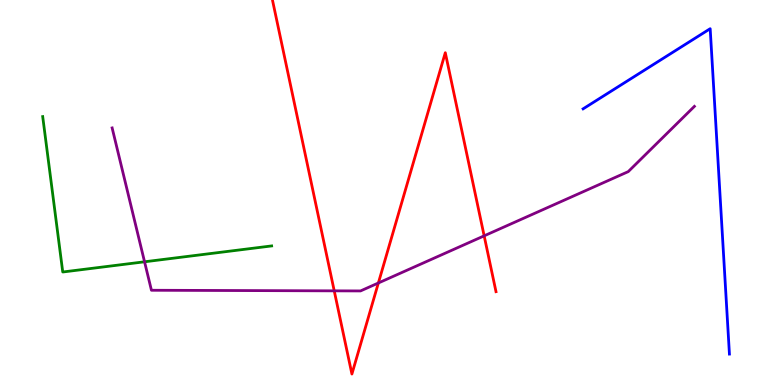[{'lines': ['blue', 'red'], 'intersections': []}, {'lines': ['green', 'red'], 'intersections': []}, {'lines': ['purple', 'red'], 'intersections': [{'x': 4.31, 'y': 2.45}, {'x': 4.88, 'y': 2.65}, {'x': 6.25, 'y': 3.87}]}, {'lines': ['blue', 'green'], 'intersections': []}, {'lines': ['blue', 'purple'], 'intersections': []}, {'lines': ['green', 'purple'], 'intersections': [{'x': 1.87, 'y': 3.2}]}]